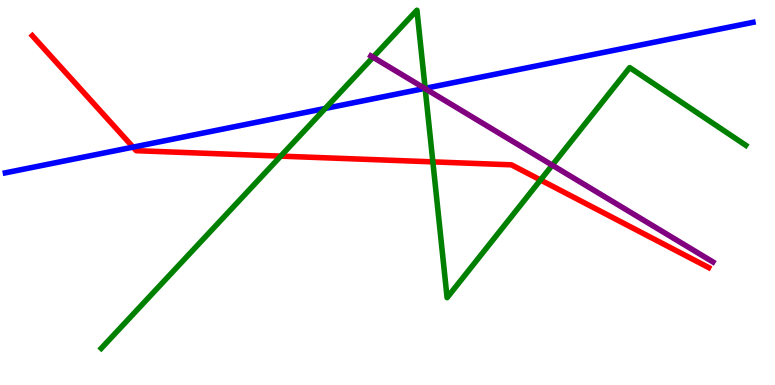[{'lines': ['blue', 'red'], 'intersections': [{'x': 1.72, 'y': 6.18}]}, {'lines': ['green', 'red'], 'intersections': [{'x': 3.62, 'y': 5.94}, {'x': 5.59, 'y': 5.8}, {'x': 6.97, 'y': 5.33}]}, {'lines': ['purple', 'red'], 'intersections': []}, {'lines': ['blue', 'green'], 'intersections': [{'x': 4.2, 'y': 7.18}, {'x': 5.49, 'y': 7.71}]}, {'lines': ['blue', 'purple'], 'intersections': [{'x': 5.48, 'y': 7.7}]}, {'lines': ['green', 'purple'], 'intersections': [{'x': 4.81, 'y': 8.51}, {'x': 5.49, 'y': 7.7}, {'x': 7.13, 'y': 5.71}]}]